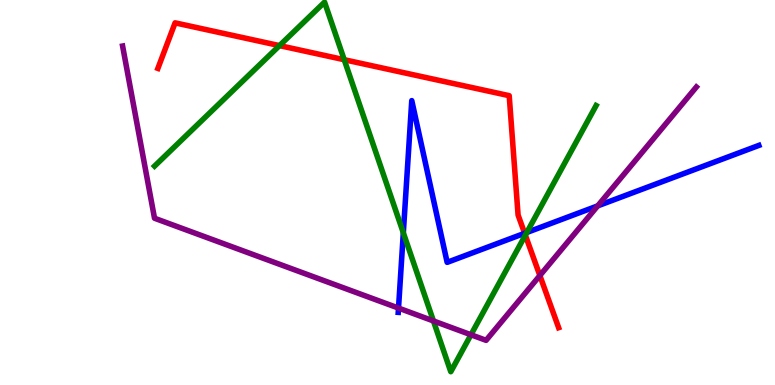[{'lines': ['blue', 'red'], 'intersections': [{'x': 6.77, 'y': 3.94}]}, {'lines': ['green', 'red'], 'intersections': [{'x': 3.61, 'y': 8.82}, {'x': 4.44, 'y': 8.45}, {'x': 6.78, 'y': 3.89}]}, {'lines': ['purple', 'red'], 'intersections': [{'x': 6.97, 'y': 2.84}]}, {'lines': ['blue', 'green'], 'intersections': [{'x': 5.2, 'y': 3.95}, {'x': 6.8, 'y': 3.96}]}, {'lines': ['blue', 'purple'], 'intersections': [{'x': 5.14, 'y': 2.0}, {'x': 7.71, 'y': 4.65}]}, {'lines': ['green', 'purple'], 'intersections': [{'x': 5.59, 'y': 1.66}, {'x': 6.08, 'y': 1.3}]}]